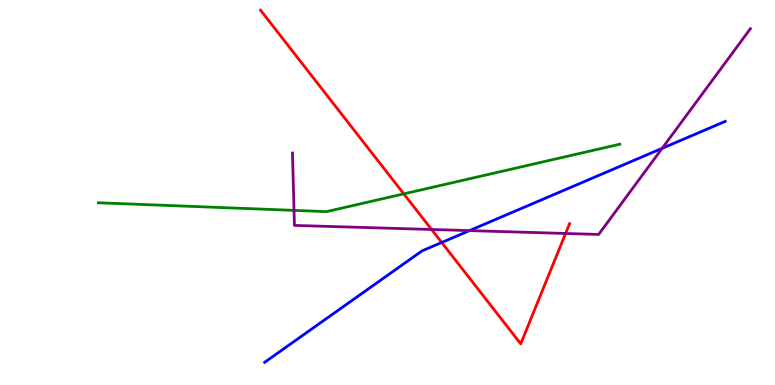[{'lines': ['blue', 'red'], 'intersections': [{'x': 5.7, 'y': 3.7}]}, {'lines': ['green', 'red'], 'intersections': [{'x': 5.21, 'y': 4.96}]}, {'lines': ['purple', 'red'], 'intersections': [{'x': 5.57, 'y': 4.04}, {'x': 7.3, 'y': 3.94}]}, {'lines': ['blue', 'green'], 'intersections': []}, {'lines': ['blue', 'purple'], 'intersections': [{'x': 6.06, 'y': 4.01}, {'x': 8.54, 'y': 6.15}]}, {'lines': ['green', 'purple'], 'intersections': [{'x': 3.79, 'y': 4.54}]}]